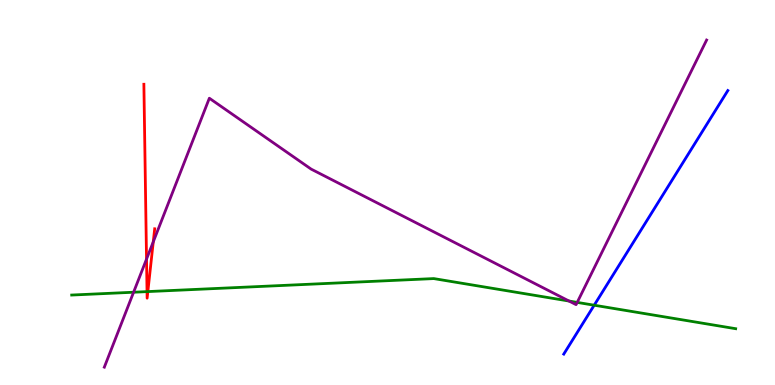[{'lines': ['blue', 'red'], 'intersections': []}, {'lines': ['green', 'red'], 'intersections': [{'x': 1.9, 'y': 2.43}, {'x': 1.91, 'y': 2.43}]}, {'lines': ['purple', 'red'], 'intersections': [{'x': 1.89, 'y': 3.27}, {'x': 1.98, 'y': 3.72}]}, {'lines': ['blue', 'green'], 'intersections': [{'x': 7.67, 'y': 2.07}]}, {'lines': ['blue', 'purple'], 'intersections': []}, {'lines': ['green', 'purple'], 'intersections': [{'x': 1.72, 'y': 2.41}, {'x': 7.34, 'y': 2.18}, {'x': 7.45, 'y': 2.15}]}]